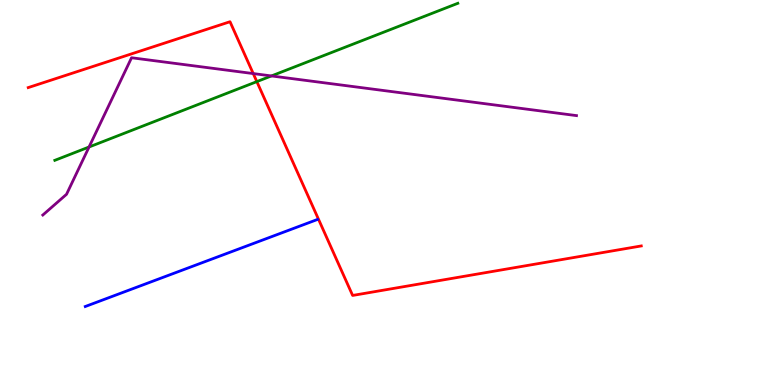[{'lines': ['blue', 'red'], 'intersections': []}, {'lines': ['green', 'red'], 'intersections': [{'x': 3.31, 'y': 7.88}]}, {'lines': ['purple', 'red'], 'intersections': [{'x': 3.27, 'y': 8.09}]}, {'lines': ['blue', 'green'], 'intersections': []}, {'lines': ['blue', 'purple'], 'intersections': []}, {'lines': ['green', 'purple'], 'intersections': [{'x': 1.15, 'y': 6.18}, {'x': 3.5, 'y': 8.03}]}]